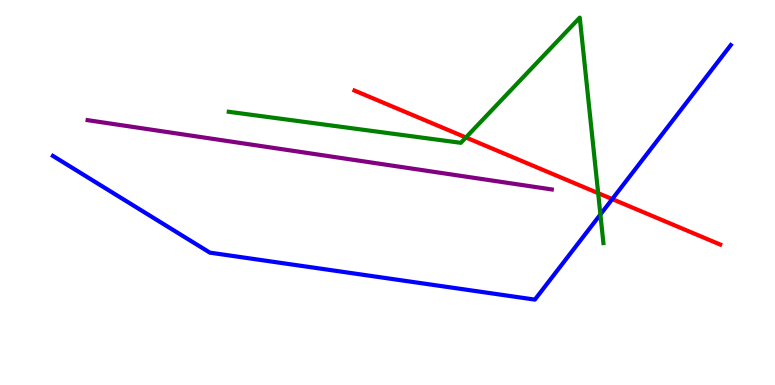[{'lines': ['blue', 'red'], 'intersections': [{'x': 7.9, 'y': 4.83}]}, {'lines': ['green', 'red'], 'intersections': [{'x': 6.01, 'y': 6.43}, {'x': 7.72, 'y': 4.98}]}, {'lines': ['purple', 'red'], 'intersections': []}, {'lines': ['blue', 'green'], 'intersections': [{'x': 7.75, 'y': 4.43}]}, {'lines': ['blue', 'purple'], 'intersections': []}, {'lines': ['green', 'purple'], 'intersections': []}]